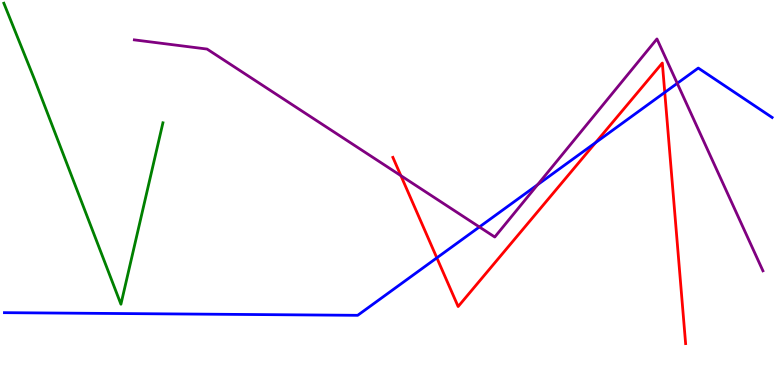[{'lines': ['blue', 'red'], 'intersections': [{'x': 5.64, 'y': 3.3}, {'x': 7.68, 'y': 6.3}, {'x': 8.58, 'y': 7.6}]}, {'lines': ['green', 'red'], 'intersections': []}, {'lines': ['purple', 'red'], 'intersections': [{'x': 5.17, 'y': 5.44}]}, {'lines': ['blue', 'green'], 'intersections': []}, {'lines': ['blue', 'purple'], 'intersections': [{'x': 6.19, 'y': 4.1}, {'x': 6.94, 'y': 5.2}, {'x': 8.74, 'y': 7.84}]}, {'lines': ['green', 'purple'], 'intersections': []}]